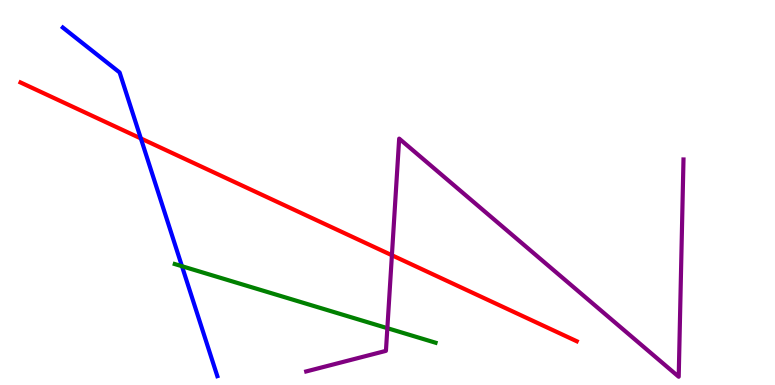[{'lines': ['blue', 'red'], 'intersections': [{'x': 1.82, 'y': 6.4}]}, {'lines': ['green', 'red'], 'intersections': []}, {'lines': ['purple', 'red'], 'intersections': [{'x': 5.06, 'y': 3.37}]}, {'lines': ['blue', 'green'], 'intersections': [{'x': 2.35, 'y': 3.09}]}, {'lines': ['blue', 'purple'], 'intersections': []}, {'lines': ['green', 'purple'], 'intersections': [{'x': 5.0, 'y': 1.48}]}]